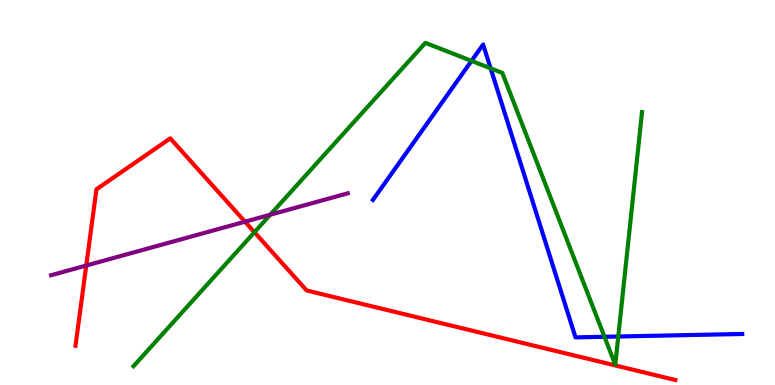[{'lines': ['blue', 'red'], 'intersections': []}, {'lines': ['green', 'red'], 'intersections': [{'x': 3.28, 'y': 3.97}]}, {'lines': ['purple', 'red'], 'intersections': [{'x': 1.11, 'y': 3.1}, {'x': 3.16, 'y': 4.24}]}, {'lines': ['blue', 'green'], 'intersections': [{'x': 6.08, 'y': 8.42}, {'x': 6.33, 'y': 8.22}, {'x': 7.8, 'y': 1.25}, {'x': 7.98, 'y': 1.26}]}, {'lines': ['blue', 'purple'], 'intersections': []}, {'lines': ['green', 'purple'], 'intersections': [{'x': 3.49, 'y': 4.42}]}]